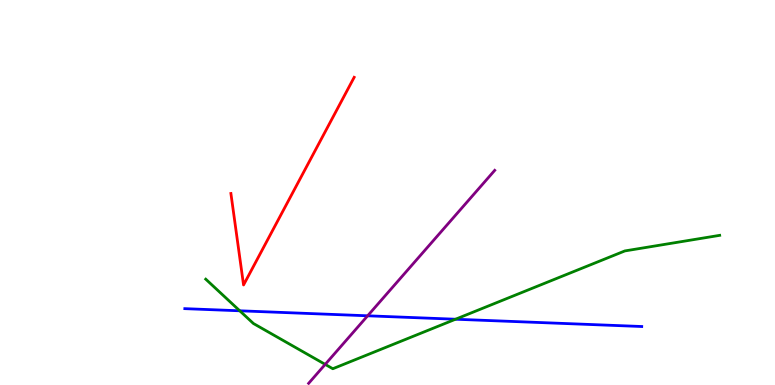[{'lines': ['blue', 'red'], 'intersections': []}, {'lines': ['green', 'red'], 'intersections': []}, {'lines': ['purple', 'red'], 'intersections': []}, {'lines': ['blue', 'green'], 'intersections': [{'x': 3.09, 'y': 1.93}, {'x': 5.88, 'y': 1.71}]}, {'lines': ['blue', 'purple'], 'intersections': [{'x': 4.74, 'y': 1.8}]}, {'lines': ['green', 'purple'], 'intersections': [{'x': 4.2, 'y': 0.535}]}]